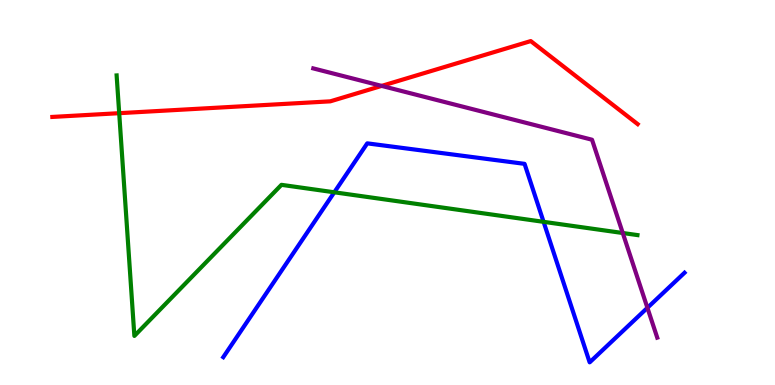[{'lines': ['blue', 'red'], 'intersections': []}, {'lines': ['green', 'red'], 'intersections': [{'x': 1.54, 'y': 7.06}]}, {'lines': ['purple', 'red'], 'intersections': [{'x': 4.92, 'y': 7.77}]}, {'lines': ['blue', 'green'], 'intersections': [{'x': 4.31, 'y': 5.01}, {'x': 7.01, 'y': 4.24}]}, {'lines': ['blue', 'purple'], 'intersections': [{'x': 8.35, 'y': 2.01}]}, {'lines': ['green', 'purple'], 'intersections': [{'x': 8.04, 'y': 3.95}]}]